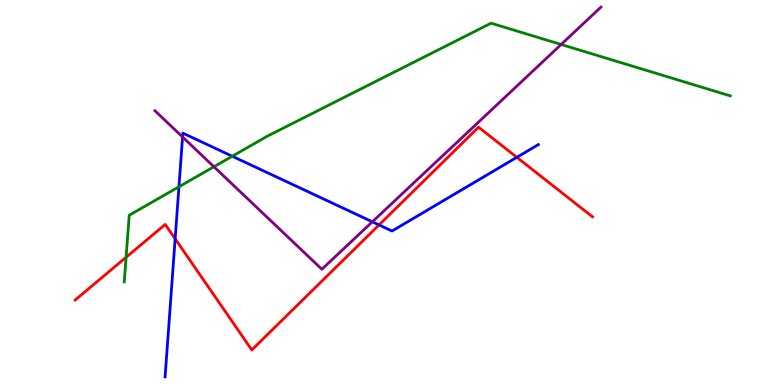[{'lines': ['blue', 'red'], 'intersections': [{'x': 2.26, 'y': 3.8}, {'x': 4.89, 'y': 4.16}, {'x': 6.67, 'y': 5.91}]}, {'lines': ['green', 'red'], 'intersections': [{'x': 1.63, 'y': 3.32}]}, {'lines': ['purple', 'red'], 'intersections': []}, {'lines': ['blue', 'green'], 'intersections': [{'x': 2.31, 'y': 5.15}, {'x': 3.0, 'y': 5.94}]}, {'lines': ['blue', 'purple'], 'intersections': [{'x': 2.36, 'y': 6.44}, {'x': 4.8, 'y': 4.24}]}, {'lines': ['green', 'purple'], 'intersections': [{'x': 2.76, 'y': 5.67}, {'x': 7.24, 'y': 8.84}]}]